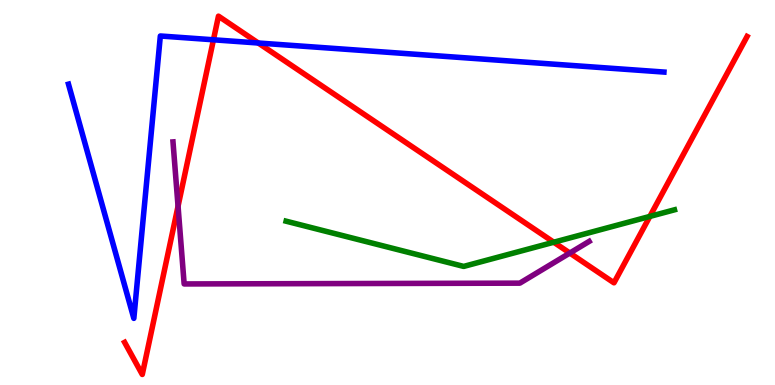[{'lines': ['blue', 'red'], 'intersections': [{'x': 2.75, 'y': 8.97}, {'x': 3.33, 'y': 8.88}]}, {'lines': ['green', 'red'], 'intersections': [{'x': 7.15, 'y': 3.71}, {'x': 8.39, 'y': 4.38}]}, {'lines': ['purple', 'red'], 'intersections': [{'x': 2.3, 'y': 4.64}, {'x': 7.35, 'y': 3.43}]}, {'lines': ['blue', 'green'], 'intersections': []}, {'lines': ['blue', 'purple'], 'intersections': []}, {'lines': ['green', 'purple'], 'intersections': []}]